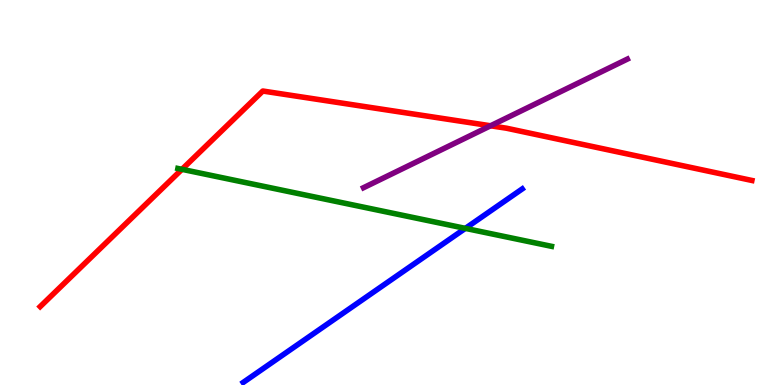[{'lines': ['blue', 'red'], 'intersections': []}, {'lines': ['green', 'red'], 'intersections': [{'x': 2.35, 'y': 5.6}]}, {'lines': ['purple', 'red'], 'intersections': [{'x': 6.33, 'y': 6.73}]}, {'lines': ['blue', 'green'], 'intersections': [{'x': 6.0, 'y': 4.07}]}, {'lines': ['blue', 'purple'], 'intersections': []}, {'lines': ['green', 'purple'], 'intersections': []}]